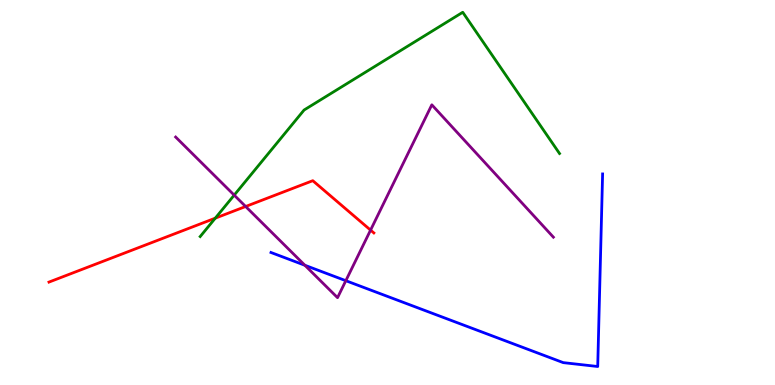[{'lines': ['blue', 'red'], 'intersections': []}, {'lines': ['green', 'red'], 'intersections': [{'x': 2.78, 'y': 4.33}]}, {'lines': ['purple', 'red'], 'intersections': [{'x': 3.17, 'y': 4.64}, {'x': 4.78, 'y': 4.02}]}, {'lines': ['blue', 'green'], 'intersections': []}, {'lines': ['blue', 'purple'], 'intersections': [{'x': 3.93, 'y': 3.11}, {'x': 4.46, 'y': 2.71}]}, {'lines': ['green', 'purple'], 'intersections': [{'x': 3.02, 'y': 4.93}]}]